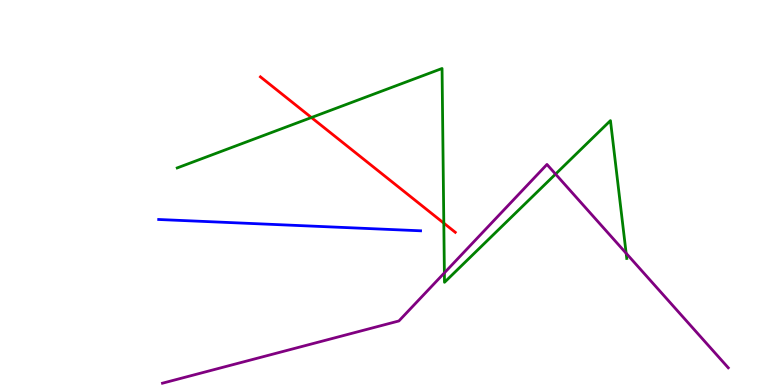[{'lines': ['blue', 'red'], 'intersections': []}, {'lines': ['green', 'red'], 'intersections': [{'x': 4.02, 'y': 6.95}, {'x': 5.73, 'y': 4.2}]}, {'lines': ['purple', 'red'], 'intersections': []}, {'lines': ['blue', 'green'], 'intersections': []}, {'lines': ['blue', 'purple'], 'intersections': []}, {'lines': ['green', 'purple'], 'intersections': [{'x': 5.73, 'y': 2.91}, {'x': 7.17, 'y': 5.48}, {'x': 8.08, 'y': 3.42}]}]